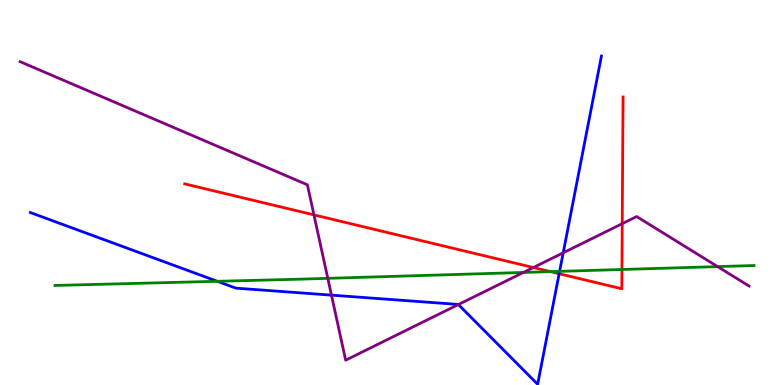[{'lines': ['blue', 'red'], 'intersections': [{'x': 7.21, 'y': 2.89}]}, {'lines': ['green', 'red'], 'intersections': [{'x': 7.1, 'y': 2.94}, {'x': 8.02, 'y': 3.0}]}, {'lines': ['purple', 'red'], 'intersections': [{'x': 4.05, 'y': 4.42}, {'x': 6.88, 'y': 3.05}, {'x': 8.03, 'y': 4.19}]}, {'lines': ['blue', 'green'], 'intersections': [{'x': 2.8, 'y': 2.69}, {'x': 7.22, 'y': 2.95}]}, {'lines': ['blue', 'purple'], 'intersections': [{'x': 4.28, 'y': 2.33}, {'x': 5.91, 'y': 2.09}, {'x': 7.27, 'y': 3.43}]}, {'lines': ['green', 'purple'], 'intersections': [{'x': 4.23, 'y': 2.77}, {'x': 6.75, 'y': 2.92}, {'x': 9.26, 'y': 3.07}]}]